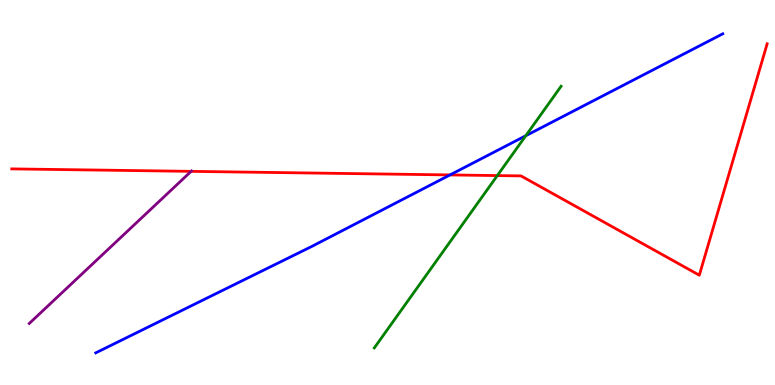[{'lines': ['blue', 'red'], 'intersections': [{'x': 5.81, 'y': 5.46}]}, {'lines': ['green', 'red'], 'intersections': [{'x': 6.42, 'y': 5.44}]}, {'lines': ['purple', 'red'], 'intersections': [{'x': 2.47, 'y': 5.55}]}, {'lines': ['blue', 'green'], 'intersections': [{'x': 6.78, 'y': 6.47}]}, {'lines': ['blue', 'purple'], 'intersections': []}, {'lines': ['green', 'purple'], 'intersections': []}]